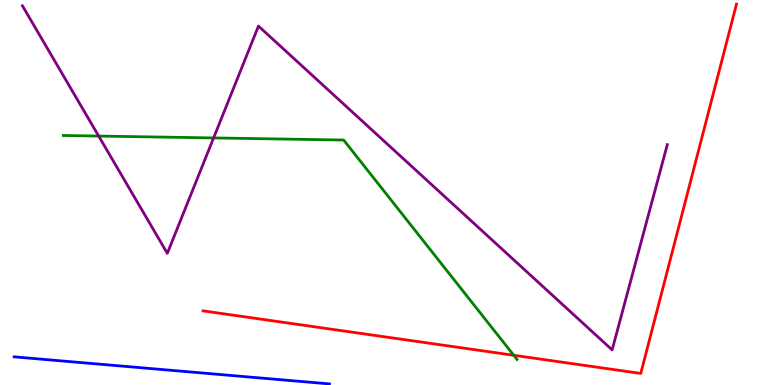[{'lines': ['blue', 'red'], 'intersections': []}, {'lines': ['green', 'red'], 'intersections': [{'x': 6.63, 'y': 0.772}]}, {'lines': ['purple', 'red'], 'intersections': []}, {'lines': ['blue', 'green'], 'intersections': []}, {'lines': ['blue', 'purple'], 'intersections': []}, {'lines': ['green', 'purple'], 'intersections': [{'x': 1.27, 'y': 6.47}, {'x': 2.76, 'y': 6.42}]}]